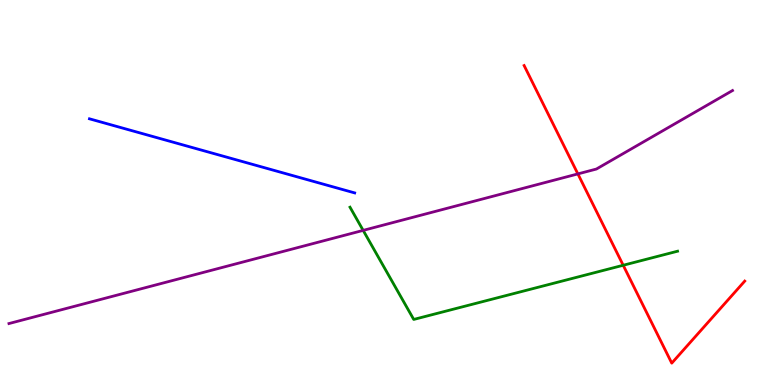[{'lines': ['blue', 'red'], 'intersections': []}, {'lines': ['green', 'red'], 'intersections': [{'x': 8.04, 'y': 3.11}]}, {'lines': ['purple', 'red'], 'intersections': [{'x': 7.46, 'y': 5.48}]}, {'lines': ['blue', 'green'], 'intersections': []}, {'lines': ['blue', 'purple'], 'intersections': []}, {'lines': ['green', 'purple'], 'intersections': [{'x': 4.69, 'y': 4.02}]}]